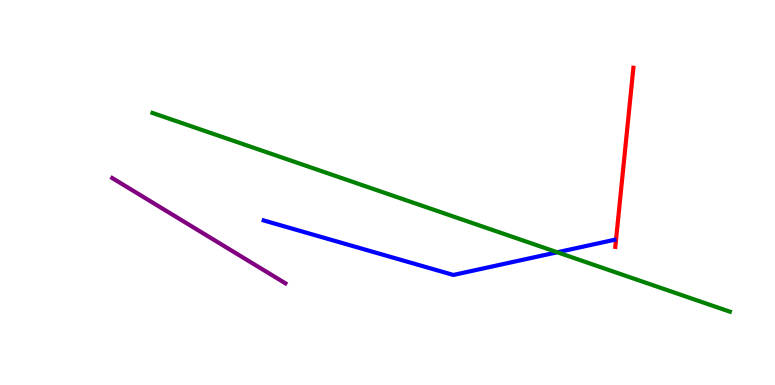[{'lines': ['blue', 'red'], 'intersections': []}, {'lines': ['green', 'red'], 'intersections': []}, {'lines': ['purple', 'red'], 'intersections': []}, {'lines': ['blue', 'green'], 'intersections': [{'x': 7.19, 'y': 3.45}]}, {'lines': ['blue', 'purple'], 'intersections': []}, {'lines': ['green', 'purple'], 'intersections': []}]